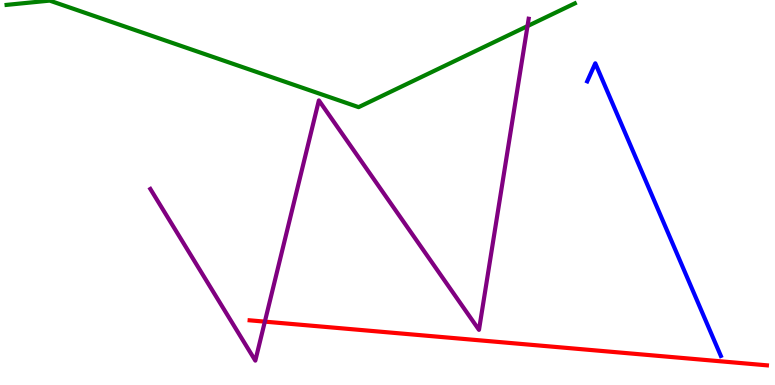[{'lines': ['blue', 'red'], 'intersections': []}, {'lines': ['green', 'red'], 'intersections': []}, {'lines': ['purple', 'red'], 'intersections': [{'x': 3.42, 'y': 1.65}]}, {'lines': ['blue', 'green'], 'intersections': []}, {'lines': ['blue', 'purple'], 'intersections': []}, {'lines': ['green', 'purple'], 'intersections': [{'x': 6.81, 'y': 9.32}]}]